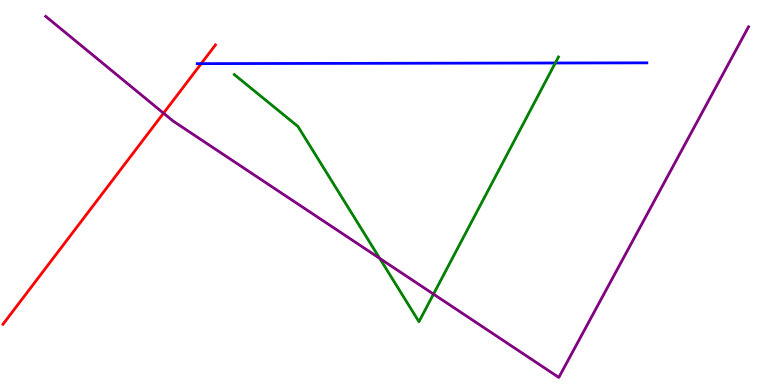[{'lines': ['blue', 'red'], 'intersections': [{'x': 2.6, 'y': 8.35}]}, {'lines': ['green', 'red'], 'intersections': []}, {'lines': ['purple', 'red'], 'intersections': [{'x': 2.11, 'y': 7.06}]}, {'lines': ['blue', 'green'], 'intersections': [{'x': 7.16, 'y': 8.36}]}, {'lines': ['blue', 'purple'], 'intersections': []}, {'lines': ['green', 'purple'], 'intersections': [{'x': 4.9, 'y': 3.29}, {'x': 5.59, 'y': 2.36}]}]